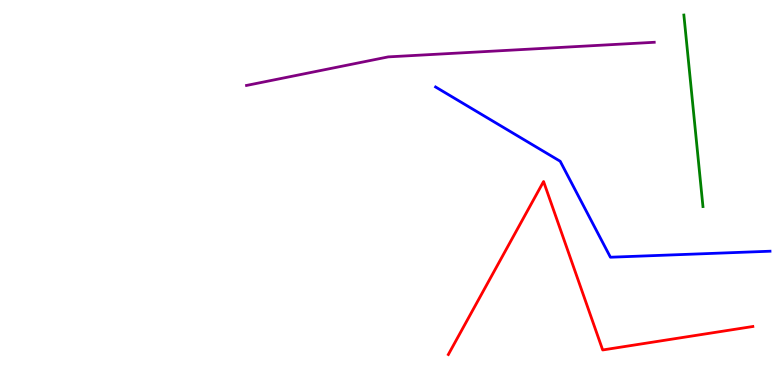[{'lines': ['blue', 'red'], 'intersections': []}, {'lines': ['green', 'red'], 'intersections': []}, {'lines': ['purple', 'red'], 'intersections': []}, {'lines': ['blue', 'green'], 'intersections': []}, {'lines': ['blue', 'purple'], 'intersections': []}, {'lines': ['green', 'purple'], 'intersections': []}]